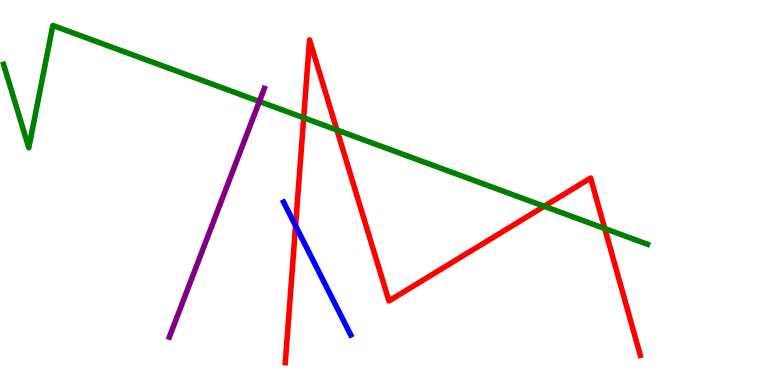[{'lines': ['blue', 'red'], 'intersections': [{'x': 3.81, 'y': 4.14}]}, {'lines': ['green', 'red'], 'intersections': [{'x': 3.92, 'y': 6.94}, {'x': 4.35, 'y': 6.62}, {'x': 7.02, 'y': 4.64}, {'x': 7.8, 'y': 4.06}]}, {'lines': ['purple', 'red'], 'intersections': []}, {'lines': ['blue', 'green'], 'intersections': []}, {'lines': ['blue', 'purple'], 'intersections': []}, {'lines': ['green', 'purple'], 'intersections': [{'x': 3.35, 'y': 7.36}]}]